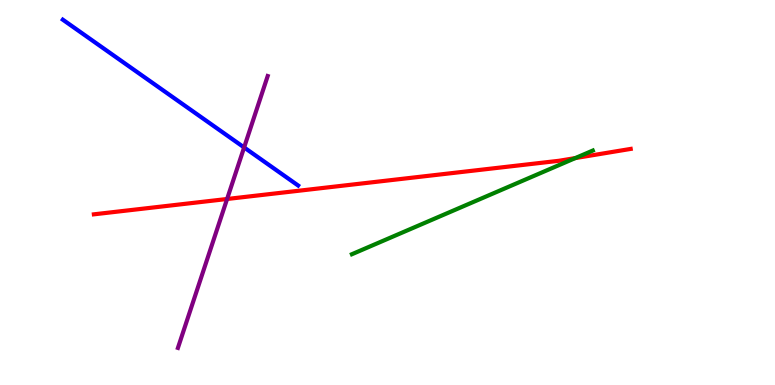[{'lines': ['blue', 'red'], 'intersections': []}, {'lines': ['green', 'red'], 'intersections': [{'x': 7.42, 'y': 5.89}]}, {'lines': ['purple', 'red'], 'intersections': [{'x': 2.93, 'y': 4.83}]}, {'lines': ['blue', 'green'], 'intersections': []}, {'lines': ['blue', 'purple'], 'intersections': [{'x': 3.15, 'y': 6.17}]}, {'lines': ['green', 'purple'], 'intersections': []}]